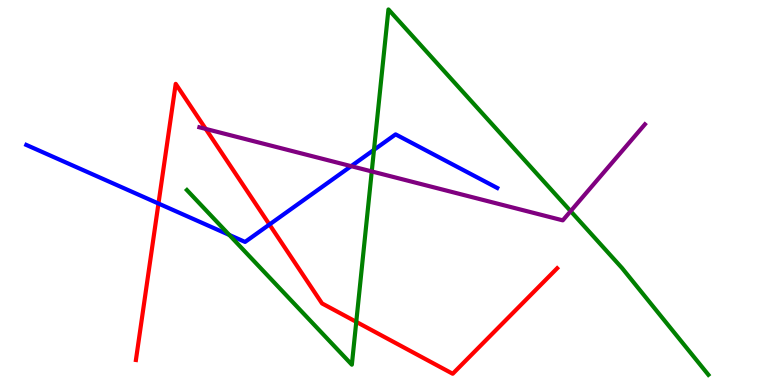[{'lines': ['blue', 'red'], 'intersections': [{'x': 2.04, 'y': 4.71}, {'x': 3.48, 'y': 4.17}]}, {'lines': ['green', 'red'], 'intersections': [{'x': 4.6, 'y': 1.64}]}, {'lines': ['purple', 'red'], 'intersections': [{'x': 2.65, 'y': 6.65}]}, {'lines': ['blue', 'green'], 'intersections': [{'x': 2.96, 'y': 3.9}, {'x': 4.83, 'y': 6.11}]}, {'lines': ['blue', 'purple'], 'intersections': [{'x': 4.53, 'y': 5.68}]}, {'lines': ['green', 'purple'], 'intersections': [{'x': 4.8, 'y': 5.55}, {'x': 7.36, 'y': 4.52}]}]